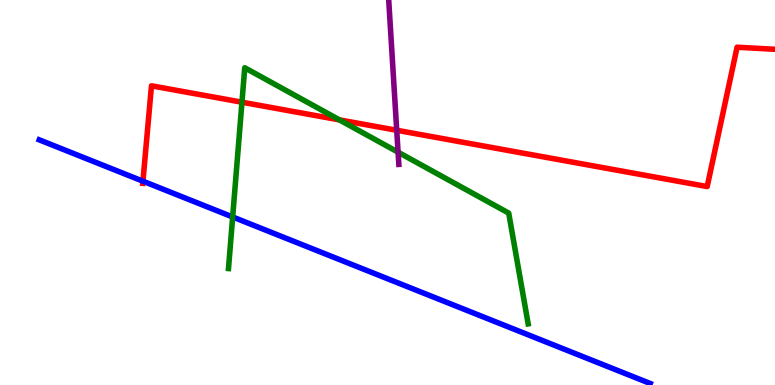[{'lines': ['blue', 'red'], 'intersections': [{'x': 1.84, 'y': 5.29}]}, {'lines': ['green', 'red'], 'intersections': [{'x': 3.12, 'y': 7.35}, {'x': 4.38, 'y': 6.89}]}, {'lines': ['purple', 'red'], 'intersections': [{'x': 5.12, 'y': 6.62}]}, {'lines': ['blue', 'green'], 'intersections': [{'x': 3.0, 'y': 4.36}]}, {'lines': ['blue', 'purple'], 'intersections': []}, {'lines': ['green', 'purple'], 'intersections': [{'x': 5.14, 'y': 6.05}]}]